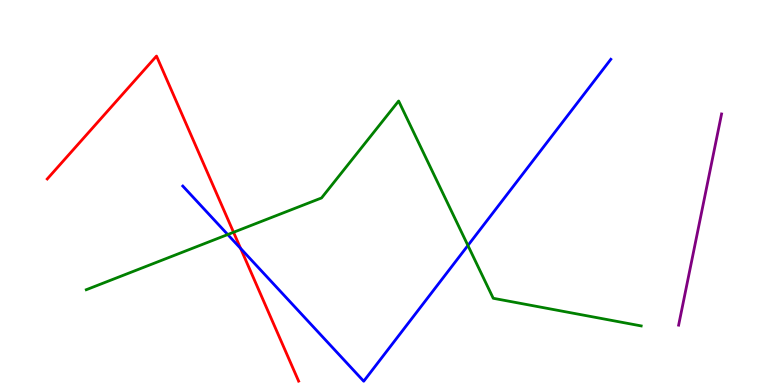[{'lines': ['blue', 'red'], 'intersections': [{'x': 3.1, 'y': 3.55}]}, {'lines': ['green', 'red'], 'intersections': [{'x': 3.01, 'y': 3.97}]}, {'lines': ['purple', 'red'], 'intersections': []}, {'lines': ['blue', 'green'], 'intersections': [{'x': 2.94, 'y': 3.91}, {'x': 6.04, 'y': 3.62}]}, {'lines': ['blue', 'purple'], 'intersections': []}, {'lines': ['green', 'purple'], 'intersections': []}]